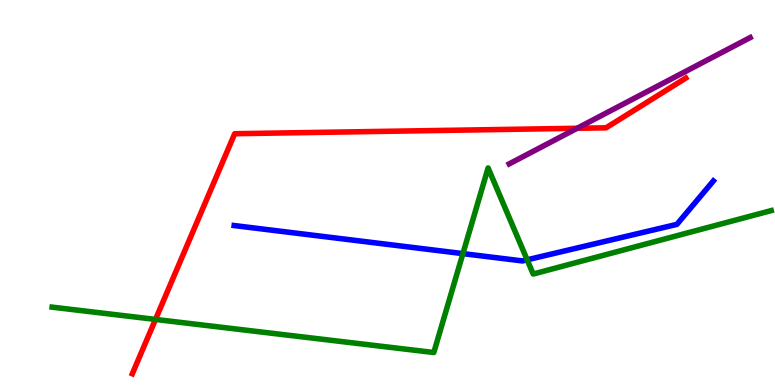[{'lines': ['blue', 'red'], 'intersections': []}, {'lines': ['green', 'red'], 'intersections': [{'x': 2.01, 'y': 1.7}]}, {'lines': ['purple', 'red'], 'intersections': [{'x': 7.45, 'y': 6.67}]}, {'lines': ['blue', 'green'], 'intersections': [{'x': 5.97, 'y': 3.41}, {'x': 6.8, 'y': 3.25}]}, {'lines': ['blue', 'purple'], 'intersections': []}, {'lines': ['green', 'purple'], 'intersections': []}]